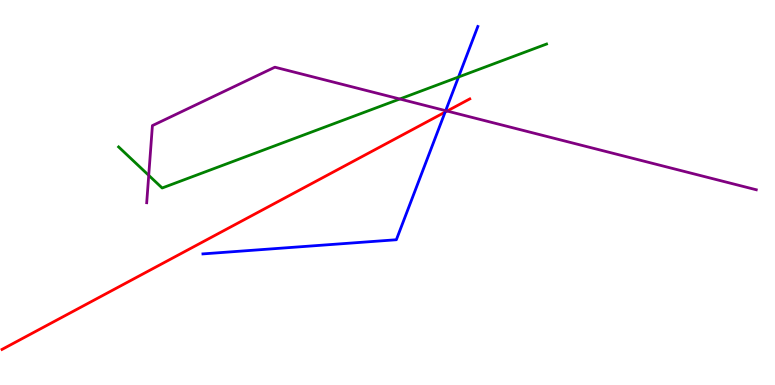[{'lines': ['blue', 'red'], 'intersections': [{'x': 5.74, 'y': 7.09}]}, {'lines': ['green', 'red'], 'intersections': []}, {'lines': ['purple', 'red'], 'intersections': [{'x': 5.77, 'y': 7.12}]}, {'lines': ['blue', 'green'], 'intersections': [{'x': 5.92, 'y': 8.0}]}, {'lines': ['blue', 'purple'], 'intersections': [{'x': 5.75, 'y': 7.13}]}, {'lines': ['green', 'purple'], 'intersections': [{'x': 1.92, 'y': 5.45}, {'x': 5.16, 'y': 7.43}]}]